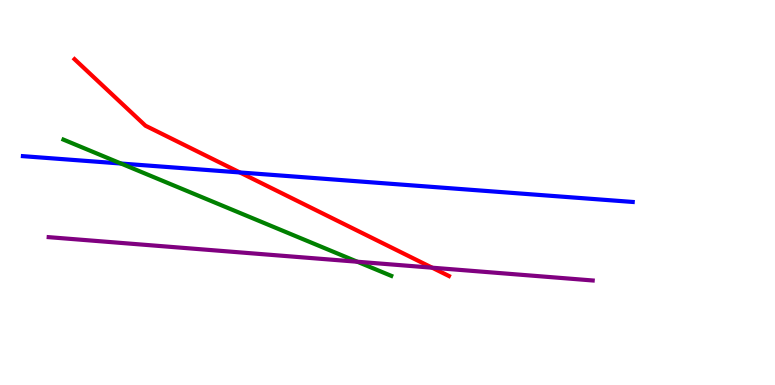[{'lines': ['blue', 'red'], 'intersections': [{'x': 3.09, 'y': 5.52}]}, {'lines': ['green', 'red'], 'intersections': []}, {'lines': ['purple', 'red'], 'intersections': [{'x': 5.58, 'y': 3.05}]}, {'lines': ['blue', 'green'], 'intersections': [{'x': 1.56, 'y': 5.75}]}, {'lines': ['blue', 'purple'], 'intersections': []}, {'lines': ['green', 'purple'], 'intersections': [{'x': 4.61, 'y': 3.2}]}]